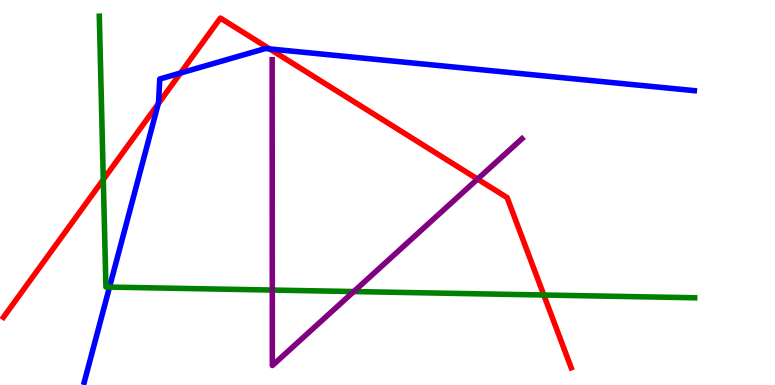[{'lines': ['blue', 'red'], 'intersections': [{'x': 2.04, 'y': 7.3}, {'x': 2.33, 'y': 8.1}, {'x': 3.48, 'y': 8.73}]}, {'lines': ['green', 'red'], 'intersections': [{'x': 1.33, 'y': 5.34}, {'x': 7.02, 'y': 2.34}]}, {'lines': ['purple', 'red'], 'intersections': [{'x': 6.16, 'y': 5.35}]}, {'lines': ['blue', 'green'], 'intersections': [{'x': 1.41, 'y': 2.54}]}, {'lines': ['blue', 'purple'], 'intersections': []}, {'lines': ['green', 'purple'], 'intersections': [{'x': 3.51, 'y': 2.47}, {'x': 4.56, 'y': 2.43}]}]